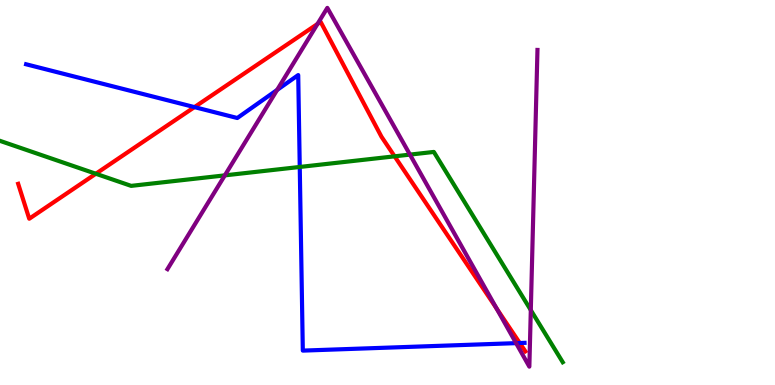[{'lines': ['blue', 'red'], 'intersections': [{'x': 2.51, 'y': 7.22}, {'x': 6.71, 'y': 1.09}]}, {'lines': ['green', 'red'], 'intersections': [{'x': 1.24, 'y': 5.49}, {'x': 5.09, 'y': 5.94}]}, {'lines': ['purple', 'red'], 'intersections': [{'x': 4.1, 'y': 9.38}, {'x': 6.41, 'y': 1.99}]}, {'lines': ['blue', 'green'], 'intersections': [{'x': 3.87, 'y': 5.66}]}, {'lines': ['blue', 'purple'], 'intersections': [{'x': 3.58, 'y': 7.66}, {'x': 6.66, 'y': 1.09}]}, {'lines': ['green', 'purple'], 'intersections': [{'x': 2.9, 'y': 5.45}, {'x': 5.29, 'y': 5.98}, {'x': 6.85, 'y': 1.95}]}]